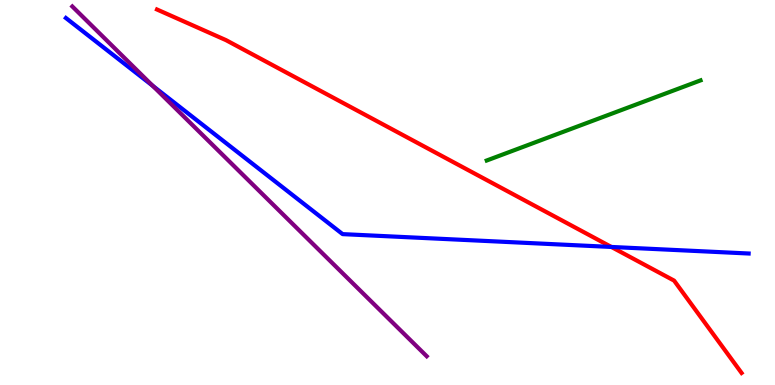[{'lines': ['blue', 'red'], 'intersections': [{'x': 7.89, 'y': 3.59}]}, {'lines': ['green', 'red'], 'intersections': []}, {'lines': ['purple', 'red'], 'intersections': []}, {'lines': ['blue', 'green'], 'intersections': []}, {'lines': ['blue', 'purple'], 'intersections': [{'x': 1.97, 'y': 7.77}]}, {'lines': ['green', 'purple'], 'intersections': []}]